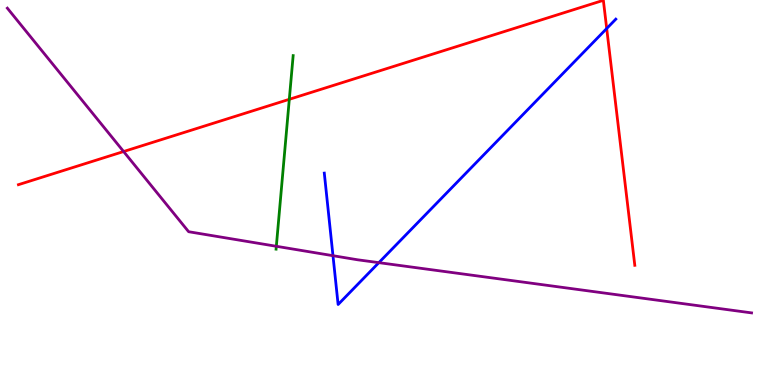[{'lines': ['blue', 'red'], 'intersections': [{'x': 7.83, 'y': 9.26}]}, {'lines': ['green', 'red'], 'intersections': [{'x': 3.73, 'y': 7.42}]}, {'lines': ['purple', 'red'], 'intersections': [{'x': 1.59, 'y': 6.06}]}, {'lines': ['blue', 'green'], 'intersections': []}, {'lines': ['blue', 'purple'], 'intersections': [{'x': 4.3, 'y': 3.36}, {'x': 4.89, 'y': 3.18}]}, {'lines': ['green', 'purple'], 'intersections': [{'x': 3.57, 'y': 3.6}]}]